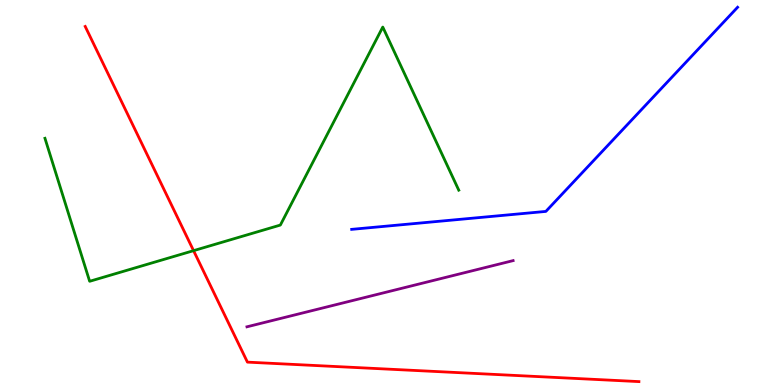[{'lines': ['blue', 'red'], 'intersections': []}, {'lines': ['green', 'red'], 'intersections': [{'x': 2.5, 'y': 3.49}]}, {'lines': ['purple', 'red'], 'intersections': []}, {'lines': ['blue', 'green'], 'intersections': []}, {'lines': ['blue', 'purple'], 'intersections': []}, {'lines': ['green', 'purple'], 'intersections': []}]